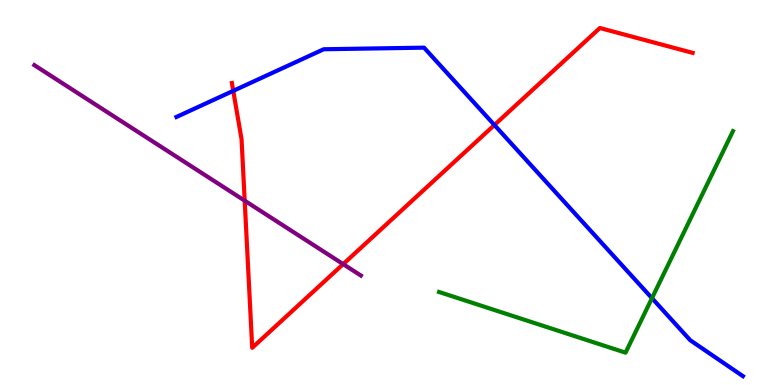[{'lines': ['blue', 'red'], 'intersections': [{'x': 3.01, 'y': 7.64}, {'x': 6.38, 'y': 6.75}]}, {'lines': ['green', 'red'], 'intersections': []}, {'lines': ['purple', 'red'], 'intersections': [{'x': 3.16, 'y': 4.79}, {'x': 4.43, 'y': 3.14}]}, {'lines': ['blue', 'green'], 'intersections': [{'x': 8.41, 'y': 2.26}]}, {'lines': ['blue', 'purple'], 'intersections': []}, {'lines': ['green', 'purple'], 'intersections': []}]